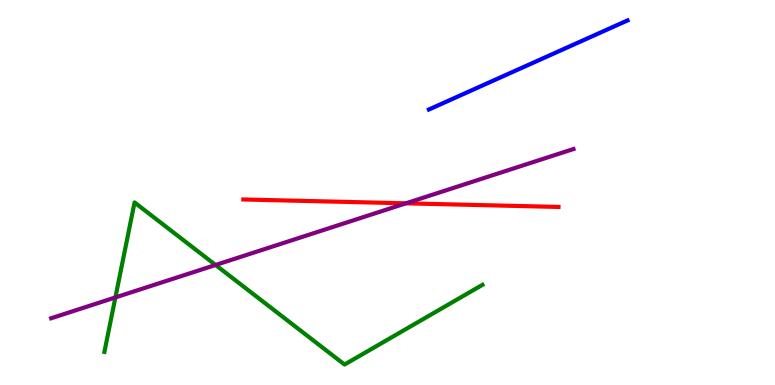[{'lines': ['blue', 'red'], 'intersections': []}, {'lines': ['green', 'red'], 'intersections': []}, {'lines': ['purple', 'red'], 'intersections': [{'x': 5.24, 'y': 4.72}]}, {'lines': ['blue', 'green'], 'intersections': []}, {'lines': ['blue', 'purple'], 'intersections': []}, {'lines': ['green', 'purple'], 'intersections': [{'x': 1.49, 'y': 2.27}, {'x': 2.78, 'y': 3.12}]}]